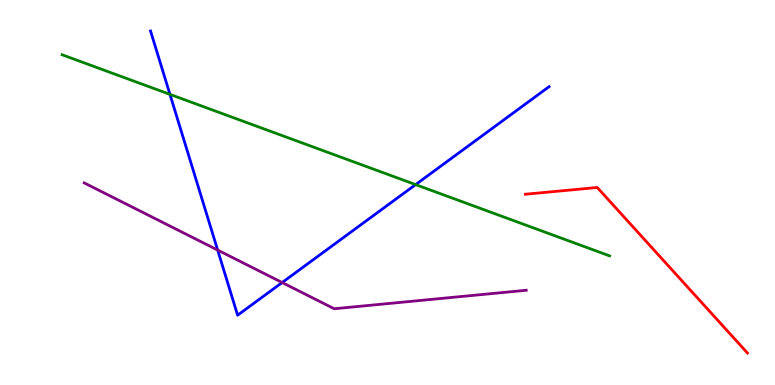[{'lines': ['blue', 'red'], 'intersections': []}, {'lines': ['green', 'red'], 'intersections': []}, {'lines': ['purple', 'red'], 'intersections': []}, {'lines': ['blue', 'green'], 'intersections': [{'x': 2.19, 'y': 7.55}, {'x': 5.36, 'y': 5.21}]}, {'lines': ['blue', 'purple'], 'intersections': [{'x': 2.81, 'y': 3.5}, {'x': 3.64, 'y': 2.66}]}, {'lines': ['green', 'purple'], 'intersections': []}]